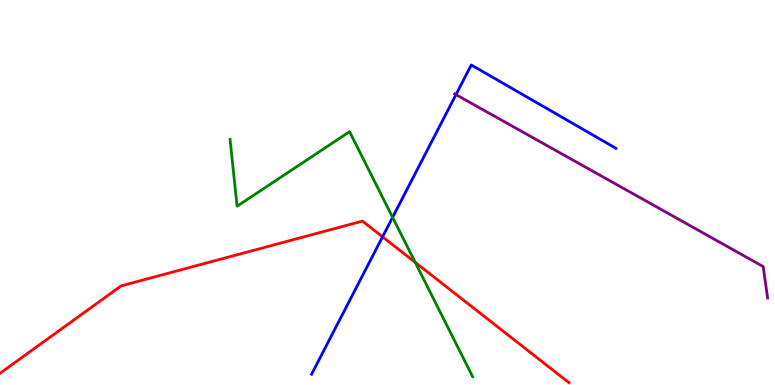[{'lines': ['blue', 'red'], 'intersections': [{'x': 4.94, 'y': 3.85}]}, {'lines': ['green', 'red'], 'intersections': [{'x': 5.36, 'y': 3.19}]}, {'lines': ['purple', 'red'], 'intersections': []}, {'lines': ['blue', 'green'], 'intersections': [{'x': 5.07, 'y': 4.35}]}, {'lines': ['blue', 'purple'], 'intersections': [{'x': 5.88, 'y': 7.54}]}, {'lines': ['green', 'purple'], 'intersections': []}]